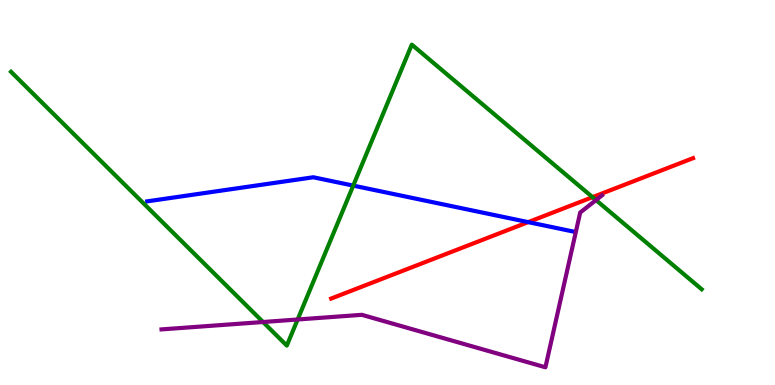[{'lines': ['blue', 'red'], 'intersections': [{'x': 6.82, 'y': 4.23}]}, {'lines': ['green', 'red'], 'intersections': [{'x': 7.65, 'y': 4.88}]}, {'lines': ['purple', 'red'], 'intersections': []}, {'lines': ['blue', 'green'], 'intersections': [{'x': 4.56, 'y': 5.18}]}, {'lines': ['blue', 'purple'], 'intersections': []}, {'lines': ['green', 'purple'], 'intersections': [{'x': 3.39, 'y': 1.64}, {'x': 3.84, 'y': 1.7}, {'x': 7.69, 'y': 4.8}]}]